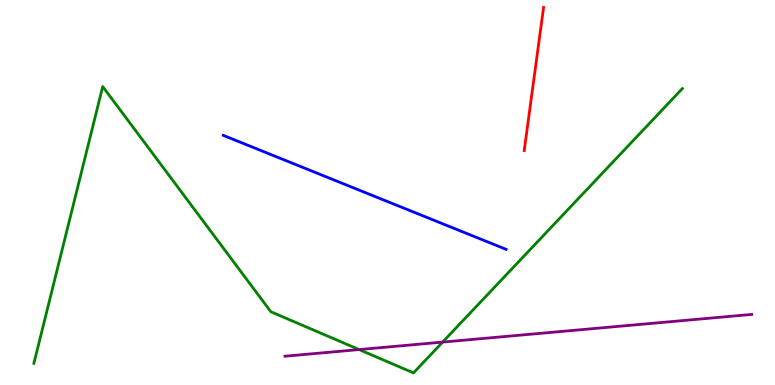[{'lines': ['blue', 'red'], 'intersections': []}, {'lines': ['green', 'red'], 'intersections': []}, {'lines': ['purple', 'red'], 'intersections': []}, {'lines': ['blue', 'green'], 'intersections': []}, {'lines': ['blue', 'purple'], 'intersections': []}, {'lines': ['green', 'purple'], 'intersections': [{'x': 4.63, 'y': 0.92}, {'x': 5.71, 'y': 1.11}]}]